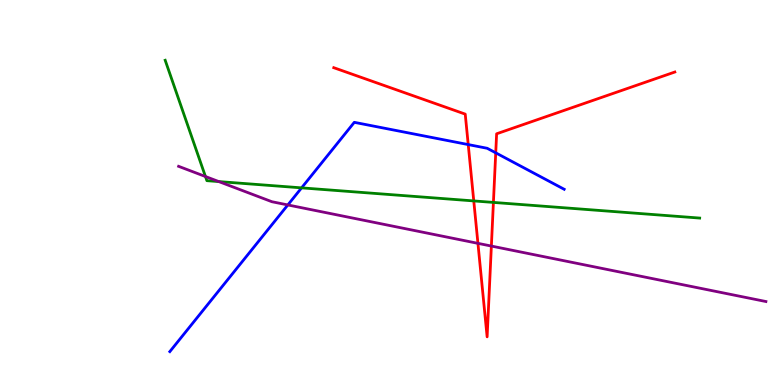[{'lines': ['blue', 'red'], 'intersections': [{'x': 6.04, 'y': 6.24}, {'x': 6.4, 'y': 6.03}]}, {'lines': ['green', 'red'], 'intersections': [{'x': 6.11, 'y': 4.78}, {'x': 6.37, 'y': 4.74}]}, {'lines': ['purple', 'red'], 'intersections': [{'x': 6.17, 'y': 3.68}, {'x': 6.34, 'y': 3.61}]}, {'lines': ['blue', 'green'], 'intersections': [{'x': 3.89, 'y': 5.12}]}, {'lines': ['blue', 'purple'], 'intersections': [{'x': 3.71, 'y': 4.68}]}, {'lines': ['green', 'purple'], 'intersections': [{'x': 2.65, 'y': 5.42}, {'x': 2.82, 'y': 5.28}]}]